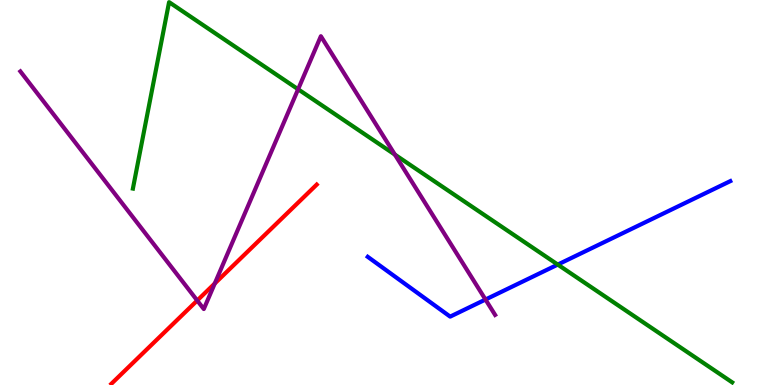[{'lines': ['blue', 'red'], 'intersections': []}, {'lines': ['green', 'red'], 'intersections': []}, {'lines': ['purple', 'red'], 'intersections': [{'x': 2.54, 'y': 2.19}, {'x': 2.77, 'y': 2.64}]}, {'lines': ['blue', 'green'], 'intersections': [{'x': 7.2, 'y': 3.13}]}, {'lines': ['blue', 'purple'], 'intersections': [{'x': 6.26, 'y': 2.22}]}, {'lines': ['green', 'purple'], 'intersections': [{'x': 3.85, 'y': 7.68}, {'x': 5.1, 'y': 5.98}]}]